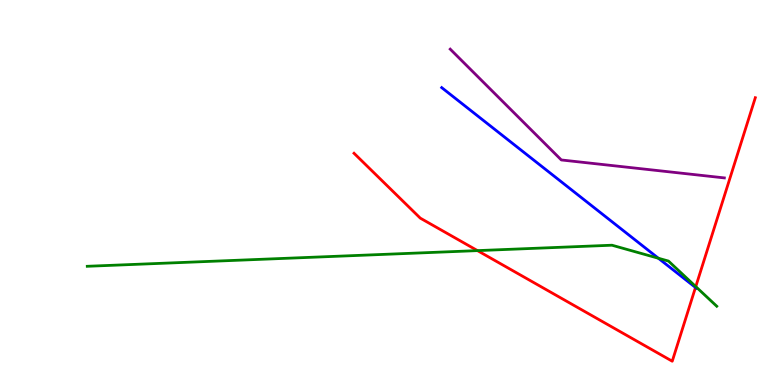[{'lines': ['blue', 'red'], 'intersections': [{'x': 8.97, 'y': 2.53}]}, {'lines': ['green', 'red'], 'intersections': [{'x': 6.16, 'y': 3.49}, {'x': 8.98, 'y': 2.56}]}, {'lines': ['purple', 'red'], 'intersections': []}, {'lines': ['blue', 'green'], 'intersections': [{'x': 8.5, 'y': 3.29}]}, {'lines': ['blue', 'purple'], 'intersections': []}, {'lines': ['green', 'purple'], 'intersections': []}]